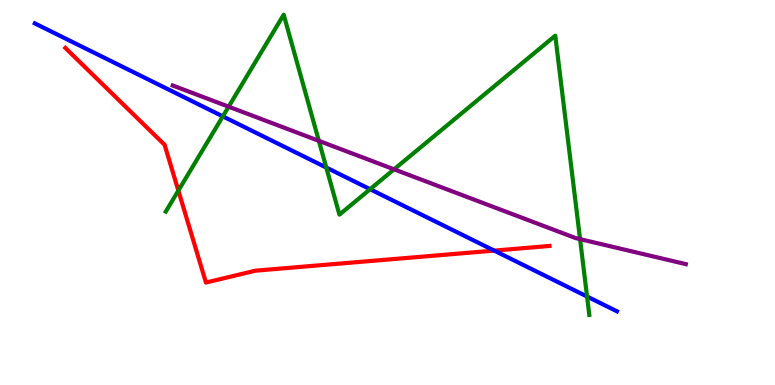[{'lines': ['blue', 'red'], 'intersections': [{'x': 6.38, 'y': 3.49}]}, {'lines': ['green', 'red'], 'intersections': [{'x': 2.3, 'y': 5.05}]}, {'lines': ['purple', 'red'], 'intersections': []}, {'lines': ['blue', 'green'], 'intersections': [{'x': 2.88, 'y': 6.98}, {'x': 4.21, 'y': 5.65}, {'x': 4.78, 'y': 5.09}, {'x': 7.57, 'y': 2.3}]}, {'lines': ['blue', 'purple'], 'intersections': []}, {'lines': ['green', 'purple'], 'intersections': [{'x': 2.95, 'y': 7.23}, {'x': 4.11, 'y': 6.34}, {'x': 5.08, 'y': 5.6}, {'x': 7.48, 'y': 3.79}]}]